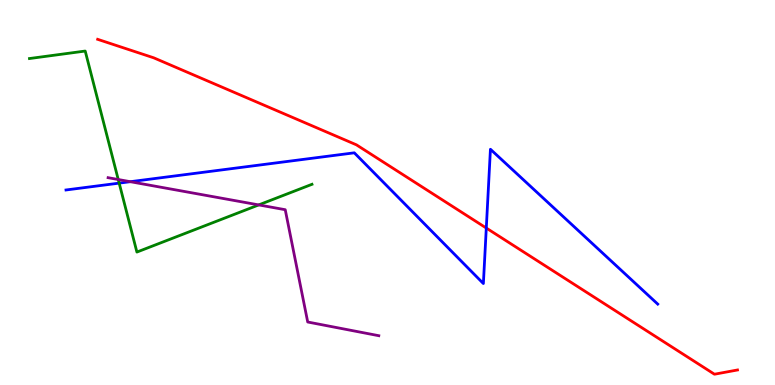[{'lines': ['blue', 'red'], 'intersections': [{'x': 6.27, 'y': 4.08}]}, {'lines': ['green', 'red'], 'intersections': []}, {'lines': ['purple', 'red'], 'intersections': []}, {'lines': ['blue', 'green'], 'intersections': [{'x': 1.54, 'y': 5.24}]}, {'lines': ['blue', 'purple'], 'intersections': [{'x': 1.68, 'y': 5.28}]}, {'lines': ['green', 'purple'], 'intersections': [{'x': 1.53, 'y': 5.34}, {'x': 3.34, 'y': 4.68}]}]